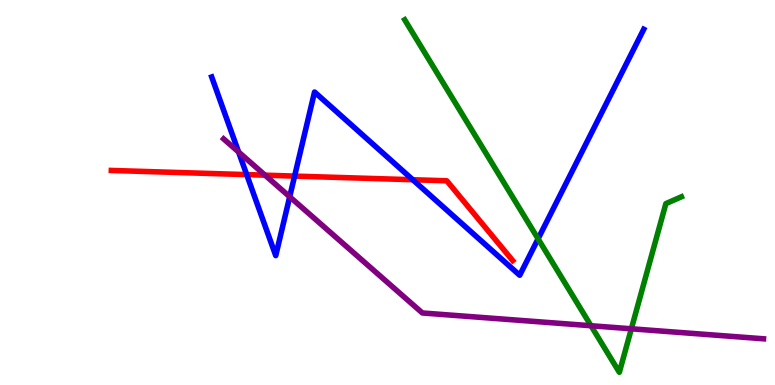[{'lines': ['blue', 'red'], 'intersections': [{'x': 3.18, 'y': 5.46}, {'x': 3.8, 'y': 5.43}, {'x': 5.33, 'y': 5.33}]}, {'lines': ['green', 'red'], 'intersections': []}, {'lines': ['purple', 'red'], 'intersections': [{'x': 3.42, 'y': 5.45}]}, {'lines': ['blue', 'green'], 'intersections': [{'x': 6.94, 'y': 3.8}]}, {'lines': ['blue', 'purple'], 'intersections': [{'x': 3.08, 'y': 6.05}, {'x': 3.74, 'y': 4.89}]}, {'lines': ['green', 'purple'], 'intersections': [{'x': 7.63, 'y': 1.54}, {'x': 8.15, 'y': 1.46}]}]